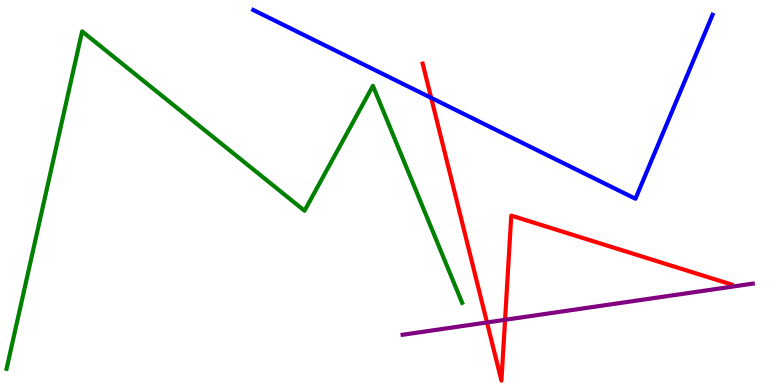[{'lines': ['blue', 'red'], 'intersections': [{'x': 5.56, 'y': 7.46}]}, {'lines': ['green', 'red'], 'intersections': []}, {'lines': ['purple', 'red'], 'intersections': [{'x': 6.28, 'y': 1.62}, {'x': 6.52, 'y': 1.69}]}, {'lines': ['blue', 'green'], 'intersections': []}, {'lines': ['blue', 'purple'], 'intersections': []}, {'lines': ['green', 'purple'], 'intersections': []}]